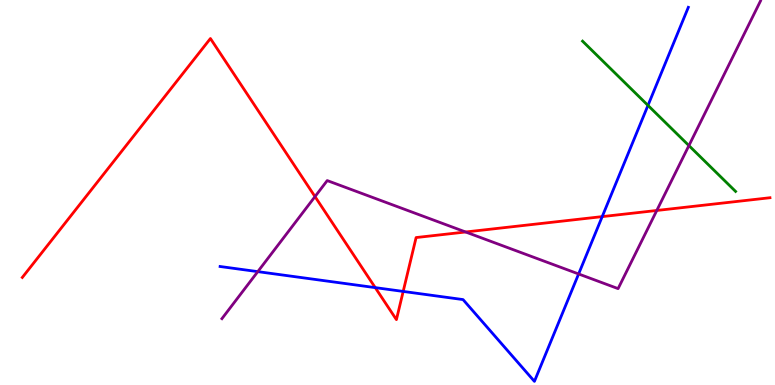[{'lines': ['blue', 'red'], 'intersections': [{'x': 4.84, 'y': 2.53}, {'x': 5.2, 'y': 2.43}, {'x': 7.77, 'y': 4.37}]}, {'lines': ['green', 'red'], 'intersections': []}, {'lines': ['purple', 'red'], 'intersections': [{'x': 4.06, 'y': 4.89}, {'x': 6.01, 'y': 3.97}, {'x': 8.47, 'y': 4.53}]}, {'lines': ['blue', 'green'], 'intersections': [{'x': 8.36, 'y': 7.26}]}, {'lines': ['blue', 'purple'], 'intersections': [{'x': 3.33, 'y': 2.94}, {'x': 7.47, 'y': 2.88}]}, {'lines': ['green', 'purple'], 'intersections': [{'x': 8.89, 'y': 6.22}]}]